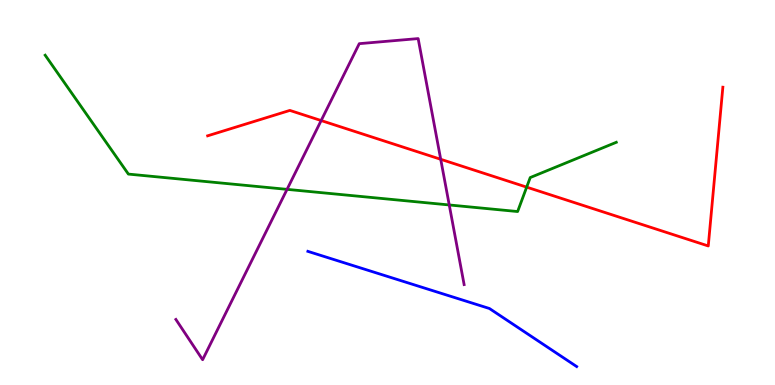[{'lines': ['blue', 'red'], 'intersections': []}, {'lines': ['green', 'red'], 'intersections': [{'x': 6.8, 'y': 5.14}]}, {'lines': ['purple', 'red'], 'intersections': [{'x': 4.14, 'y': 6.87}, {'x': 5.69, 'y': 5.86}]}, {'lines': ['blue', 'green'], 'intersections': []}, {'lines': ['blue', 'purple'], 'intersections': []}, {'lines': ['green', 'purple'], 'intersections': [{'x': 3.7, 'y': 5.08}, {'x': 5.8, 'y': 4.68}]}]